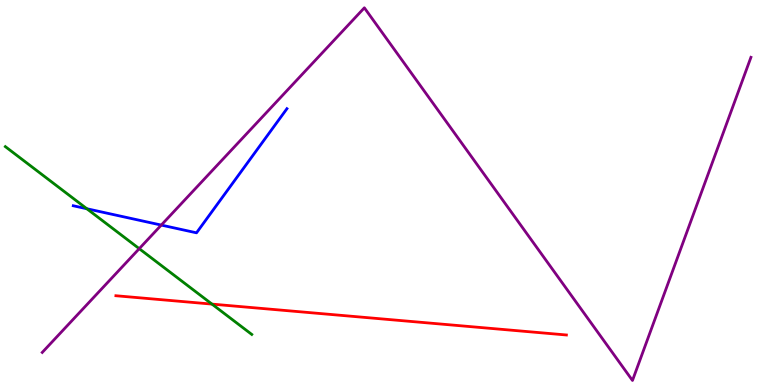[{'lines': ['blue', 'red'], 'intersections': []}, {'lines': ['green', 'red'], 'intersections': [{'x': 2.74, 'y': 2.1}]}, {'lines': ['purple', 'red'], 'intersections': []}, {'lines': ['blue', 'green'], 'intersections': [{'x': 1.12, 'y': 4.58}]}, {'lines': ['blue', 'purple'], 'intersections': [{'x': 2.08, 'y': 4.15}]}, {'lines': ['green', 'purple'], 'intersections': [{'x': 1.8, 'y': 3.54}]}]